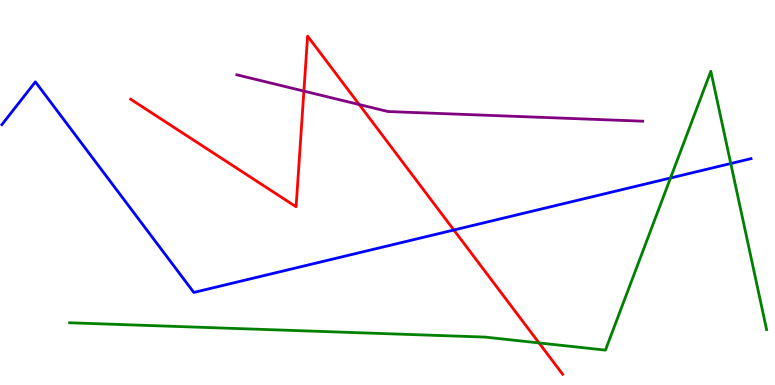[{'lines': ['blue', 'red'], 'intersections': [{'x': 5.86, 'y': 4.03}]}, {'lines': ['green', 'red'], 'intersections': [{'x': 6.96, 'y': 1.09}]}, {'lines': ['purple', 'red'], 'intersections': [{'x': 3.92, 'y': 7.63}, {'x': 4.64, 'y': 7.28}]}, {'lines': ['blue', 'green'], 'intersections': [{'x': 8.65, 'y': 5.38}, {'x': 9.43, 'y': 5.75}]}, {'lines': ['blue', 'purple'], 'intersections': []}, {'lines': ['green', 'purple'], 'intersections': []}]